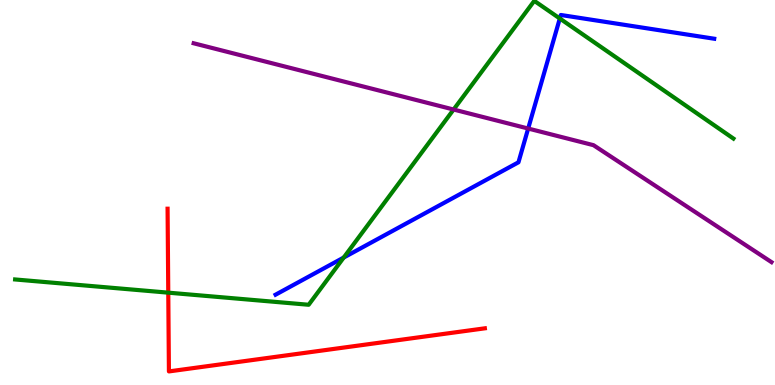[{'lines': ['blue', 'red'], 'intersections': []}, {'lines': ['green', 'red'], 'intersections': [{'x': 2.17, 'y': 2.4}]}, {'lines': ['purple', 'red'], 'intersections': []}, {'lines': ['blue', 'green'], 'intersections': [{'x': 4.44, 'y': 3.31}, {'x': 7.22, 'y': 9.52}]}, {'lines': ['blue', 'purple'], 'intersections': [{'x': 6.82, 'y': 6.66}]}, {'lines': ['green', 'purple'], 'intersections': [{'x': 5.85, 'y': 7.16}]}]